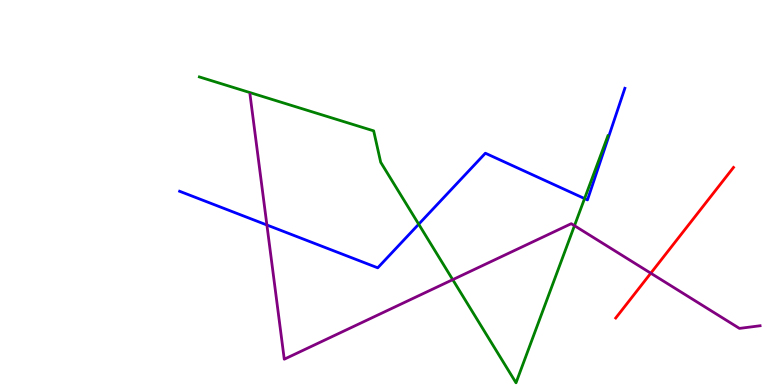[{'lines': ['blue', 'red'], 'intersections': []}, {'lines': ['green', 'red'], 'intersections': []}, {'lines': ['purple', 'red'], 'intersections': [{'x': 8.4, 'y': 2.9}]}, {'lines': ['blue', 'green'], 'intersections': [{'x': 5.4, 'y': 4.18}, {'x': 7.54, 'y': 4.84}]}, {'lines': ['blue', 'purple'], 'intersections': [{'x': 3.44, 'y': 4.16}]}, {'lines': ['green', 'purple'], 'intersections': [{'x': 5.84, 'y': 2.74}, {'x': 7.41, 'y': 4.14}]}]